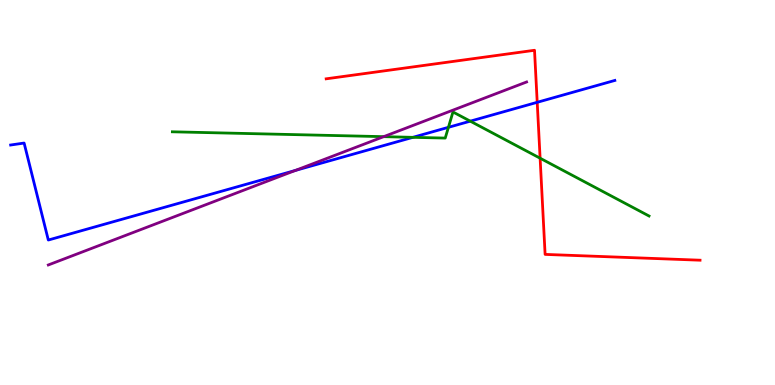[{'lines': ['blue', 'red'], 'intersections': [{'x': 6.93, 'y': 7.34}]}, {'lines': ['green', 'red'], 'intersections': [{'x': 6.97, 'y': 5.89}]}, {'lines': ['purple', 'red'], 'intersections': []}, {'lines': ['blue', 'green'], 'intersections': [{'x': 5.33, 'y': 6.43}, {'x': 5.79, 'y': 6.69}, {'x': 6.07, 'y': 6.85}]}, {'lines': ['blue', 'purple'], 'intersections': [{'x': 3.81, 'y': 5.57}]}, {'lines': ['green', 'purple'], 'intersections': [{'x': 4.95, 'y': 6.45}]}]